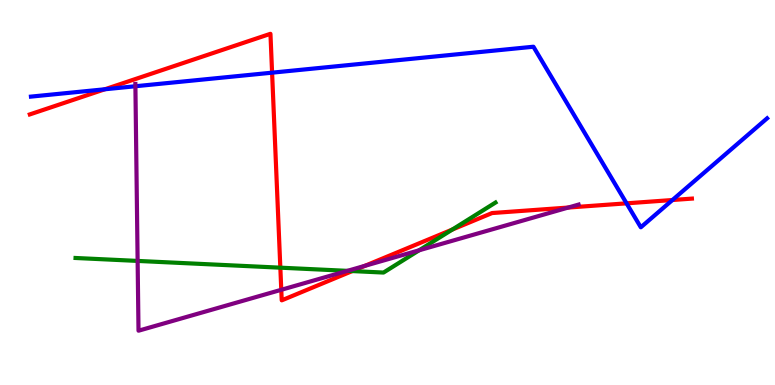[{'lines': ['blue', 'red'], 'intersections': [{'x': 1.35, 'y': 7.68}, {'x': 3.51, 'y': 8.11}, {'x': 8.08, 'y': 4.72}, {'x': 8.68, 'y': 4.8}]}, {'lines': ['green', 'red'], 'intersections': [{'x': 3.62, 'y': 3.05}, {'x': 4.55, 'y': 2.96}, {'x': 5.84, 'y': 4.04}]}, {'lines': ['purple', 'red'], 'intersections': [{'x': 3.63, 'y': 2.47}, {'x': 4.71, 'y': 3.1}, {'x': 7.33, 'y': 4.61}]}, {'lines': ['blue', 'green'], 'intersections': []}, {'lines': ['blue', 'purple'], 'intersections': [{'x': 1.75, 'y': 7.76}]}, {'lines': ['green', 'purple'], 'intersections': [{'x': 1.78, 'y': 3.22}, {'x': 4.48, 'y': 2.97}, {'x': 5.41, 'y': 3.5}]}]